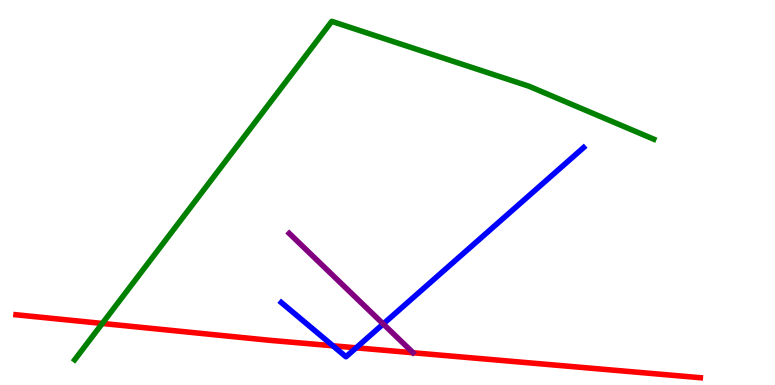[{'lines': ['blue', 'red'], 'intersections': [{'x': 4.3, 'y': 1.02}, {'x': 4.6, 'y': 0.966}]}, {'lines': ['green', 'red'], 'intersections': [{'x': 1.32, 'y': 1.6}]}, {'lines': ['purple', 'red'], 'intersections': []}, {'lines': ['blue', 'green'], 'intersections': []}, {'lines': ['blue', 'purple'], 'intersections': [{'x': 4.94, 'y': 1.59}]}, {'lines': ['green', 'purple'], 'intersections': []}]